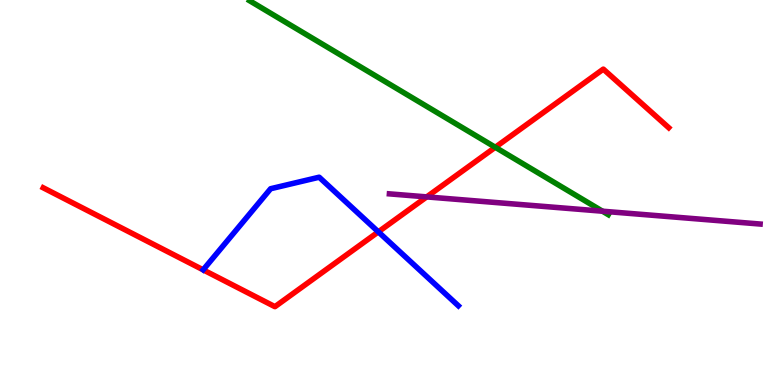[{'lines': ['blue', 'red'], 'intersections': [{'x': 4.88, 'y': 3.98}]}, {'lines': ['green', 'red'], 'intersections': [{'x': 6.39, 'y': 6.17}]}, {'lines': ['purple', 'red'], 'intersections': [{'x': 5.51, 'y': 4.89}]}, {'lines': ['blue', 'green'], 'intersections': []}, {'lines': ['blue', 'purple'], 'intersections': []}, {'lines': ['green', 'purple'], 'intersections': [{'x': 7.77, 'y': 4.51}]}]